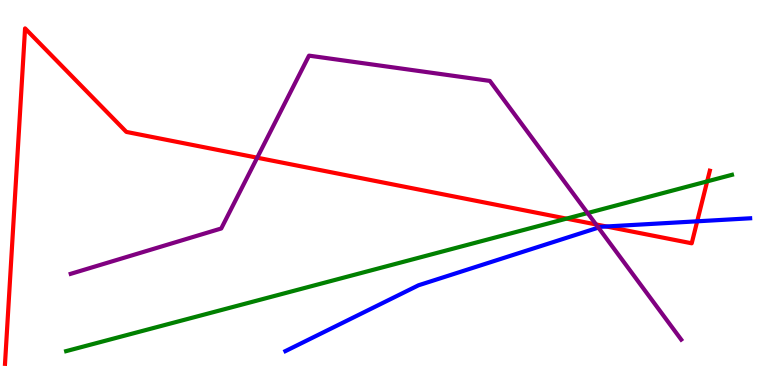[{'lines': ['blue', 'red'], 'intersections': [{'x': 7.82, 'y': 4.12}, {'x': 9.0, 'y': 4.25}]}, {'lines': ['green', 'red'], 'intersections': [{'x': 7.31, 'y': 4.32}, {'x': 9.12, 'y': 5.29}]}, {'lines': ['purple', 'red'], 'intersections': [{'x': 3.32, 'y': 5.9}, {'x': 7.69, 'y': 4.17}]}, {'lines': ['blue', 'green'], 'intersections': []}, {'lines': ['blue', 'purple'], 'intersections': [{'x': 7.72, 'y': 4.09}]}, {'lines': ['green', 'purple'], 'intersections': [{'x': 7.58, 'y': 4.47}]}]